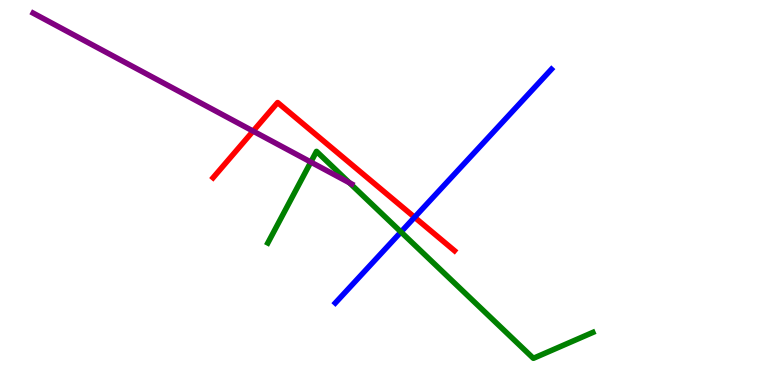[{'lines': ['blue', 'red'], 'intersections': [{'x': 5.35, 'y': 4.36}]}, {'lines': ['green', 'red'], 'intersections': []}, {'lines': ['purple', 'red'], 'intersections': [{'x': 3.27, 'y': 6.59}]}, {'lines': ['blue', 'green'], 'intersections': [{'x': 5.17, 'y': 3.97}]}, {'lines': ['blue', 'purple'], 'intersections': []}, {'lines': ['green', 'purple'], 'intersections': [{'x': 4.01, 'y': 5.79}, {'x': 4.51, 'y': 5.25}]}]